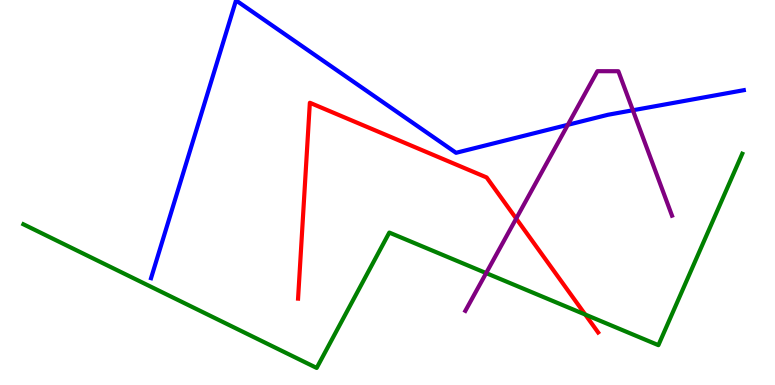[{'lines': ['blue', 'red'], 'intersections': []}, {'lines': ['green', 'red'], 'intersections': [{'x': 7.55, 'y': 1.83}]}, {'lines': ['purple', 'red'], 'intersections': [{'x': 6.66, 'y': 4.32}]}, {'lines': ['blue', 'green'], 'intersections': []}, {'lines': ['blue', 'purple'], 'intersections': [{'x': 7.33, 'y': 6.76}, {'x': 8.17, 'y': 7.14}]}, {'lines': ['green', 'purple'], 'intersections': [{'x': 6.27, 'y': 2.91}]}]